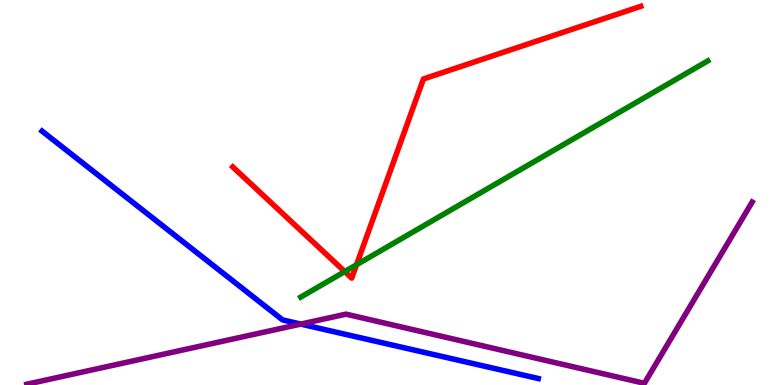[{'lines': ['blue', 'red'], 'intersections': []}, {'lines': ['green', 'red'], 'intersections': [{'x': 4.45, 'y': 2.95}, {'x': 4.6, 'y': 3.12}]}, {'lines': ['purple', 'red'], 'intersections': []}, {'lines': ['blue', 'green'], 'intersections': []}, {'lines': ['blue', 'purple'], 'intersections': [{'x': 3.88, 'y': 1.58}]}, {'lines': ['green', 'purple'], 'intersections': []}]